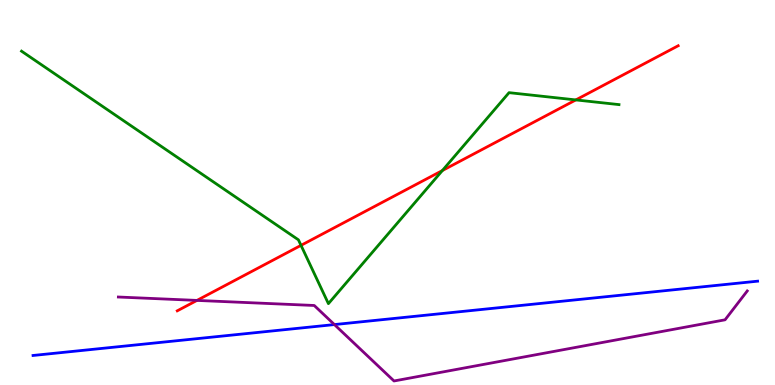[{'lines': ['blue', 'red'], 'intersections': []}, {'lines': ['green', 'red'], 'intersections': [{'x': 3.88, 'y': 3.63}, {'x': 5.71, 'y': 5.57}, {'x': 7.43, 'y': 7.4}]}, {'lines': ['purple', 'red'], 'intersections': [{'x': 2.54, 'y': 2.2}]}, {'lines': ['blue', 'green'], 'intersections': []}, {'lines': ['blue', 'purple'], 'intersections': [{'x': 4.31, 'y': 1.57}]}, {'lines': ['green', 'purple'], 'intersections': []}]